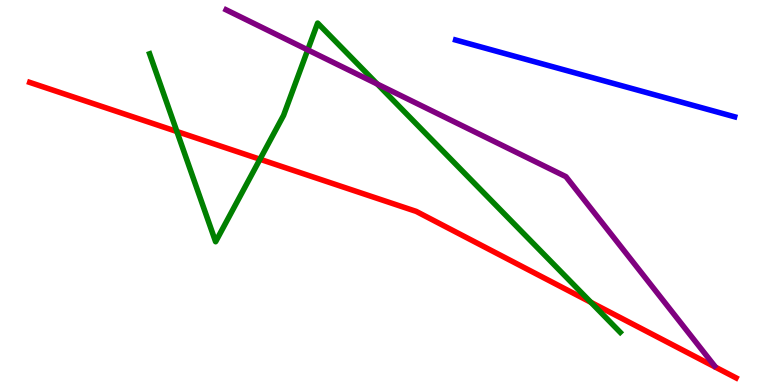[{'lines': ['blue', 'red'], 'intersections': []}, {'lines': ['green', 'red'], 'intersections': [{'x': 2.28, 'y': 6.58}, {'x': 3.35, 'y': 5.86}, {'x': 7.62, 'y': 2.15}]}, {'lines': ['purple', 'red'], 'intersections': []}, {'lines': ['blue', 'green'], 'intersections': []}, {'lines': ['blue', 'purple'], 'intersections': []}, {'lines': ['green', 'purple'], 'intersections': [{'x': 3.97, 'y': 8.7}, {'x': 4.87, 'y': 7.82}]}]